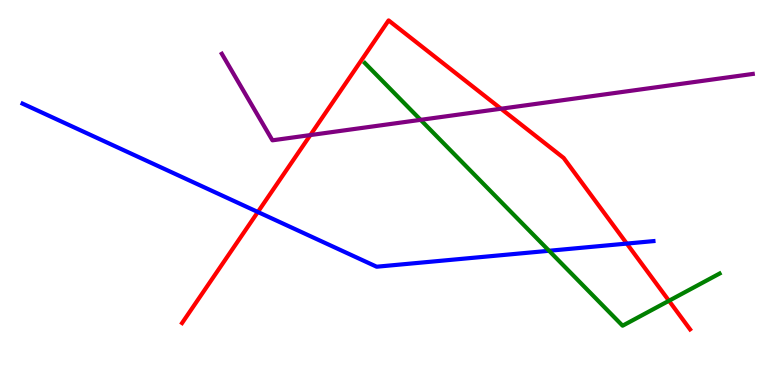[{'lines': ['blue', 'red'], 'intersections': [{'x': 3.33, 'y': 4.49}, {'x': 8.09, 'y': 3.67}]}, {'lines': ['green', 'red'], 'intersections': [{'x': 8.63, 'y': 2.19}]}, {'lines': ['purple', 'red'], 'intersections': [{'x': 4.0, 'y': 6.49}, {'x': 6.46, 'y': 7.18}]}, {'lines': ['blue', 'green'], 'intersections': [{'x': 7.08, 'y': 3.49}]}, {'lines': ['blue', 'purple'], 'intersections': []}, {'lines': ['green', 'purple'], 'intersections': [{'x': 5.43, 'y': 6.89}]}]